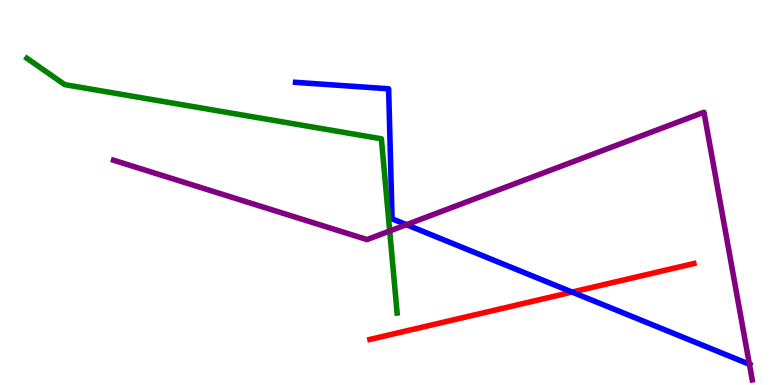[{'lines': ['blue', 'red'], 'intersections': [{'x': 7.38, 'y': 2.41}]}, {'lines': ['green', 'red'], 'intersections': []}, {'lines': ['purple', 'red'], 'intersections': []}, {'lines': ['blue', 'green'], 'intersections': []}, {'lines': ['blue', 'purple'], 'intersections': [{'x': 5.24, 'y': 4.16}, {'x': 9.67, 'y': 0.539}]}, {'lines': ['green', 'purple'], 'intersections': [{'x': 5.03, 'y': 4.0}]}]